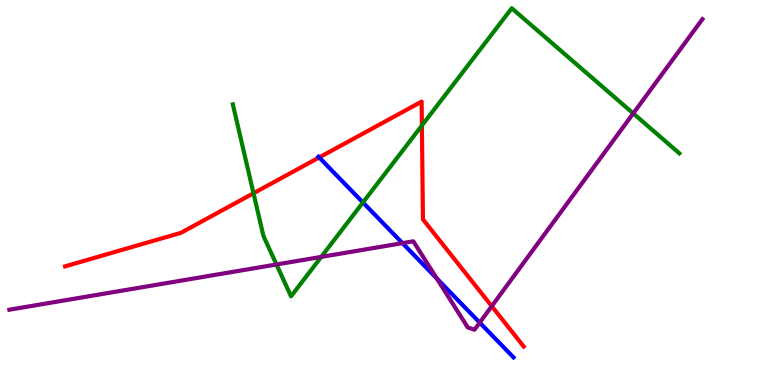[{'lines': ['blue', 'red'], 'intersections': [{'x': 4.12, 'y': 5.91}]}, {'lines': ['green', 'red'], 'intersections': [{'x': 3.27, 'y': 4.98}, {'x': 5.44, 'y': 6.74}]}, {'lines': ['purple', 'red'], 'intersections': [{'x': 6.35, 'y': 2.05}]}, {'lines': ['blue', 'green'], 'intersections': [{'x': 4.68, 'y': 4.74}]}, {'lines': ['blue', 'purple'], 'intersections': [{'x': 5.19, 'y': 3.68}, {'x': 5.64, 'y': 2.77}, {'x': 6.19, 'y': 1.62}]}, {'lines': ['green', 'purple'], 'intersections': [{'x': 3.57, 'y': 3.13}, {'x': 4.14, 'y': 3.33}, {'x': 8.17, 'y': 7.05}]}]